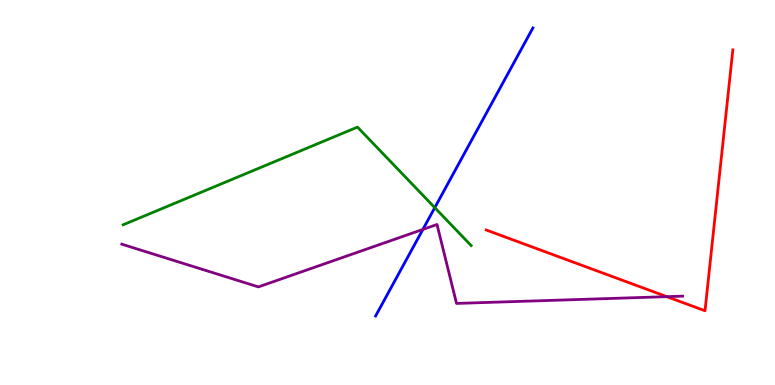[{'lines': ['blue', 'red'], 'intersections': []}, {'lines': ['green', 'red'], 'intersections': []}, {'lines': ['purple', 'red'], 'intersections': [{'x': 8.6, 'y': 2.29}]}, {'lines': ['blue', 'green'], 'intersections': [{'x': 5.61, 'y': 4.61}]}, {'lines': ['blue', 'purple'], 'intersections': [{'x': 5.46, 'y': 4.04}]}, {'lines': ['green', 'purple'], 'intersections': []}]